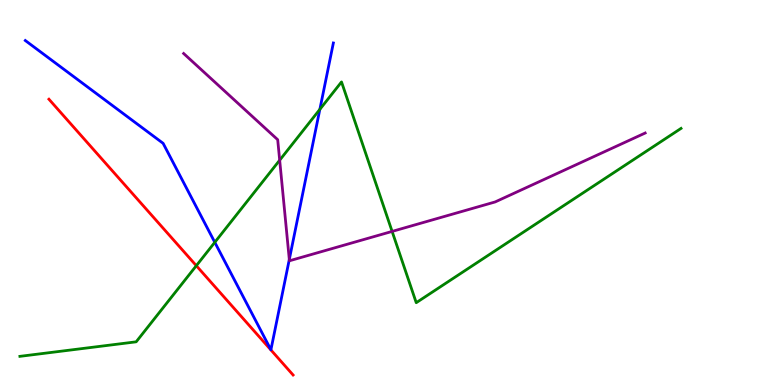[{'lines': ['blue', 'red'], 'intersections': []}, {'lines': ['green', 'red'], 'intersections': [{'x': 2.53, 'y': 3.1}]}, {'lines': ['purple', 'red'], 'intersections': []}, {'lines': ['blue', 'green'], 'intersections': [{'x': 2.77, 'y': 3.71}, {'x': 4.13, 'y': 7.16}]}, {'lines': ['blue', 'purple'], 'intersections': [{'x': 3.73, 'y': 3.26}]}, {'lines': ['green', 'purple'], 'intersections': [{'x': 3.61, 'y': 5.84}, {'x': 5.06, 'y': 3.99}]}]